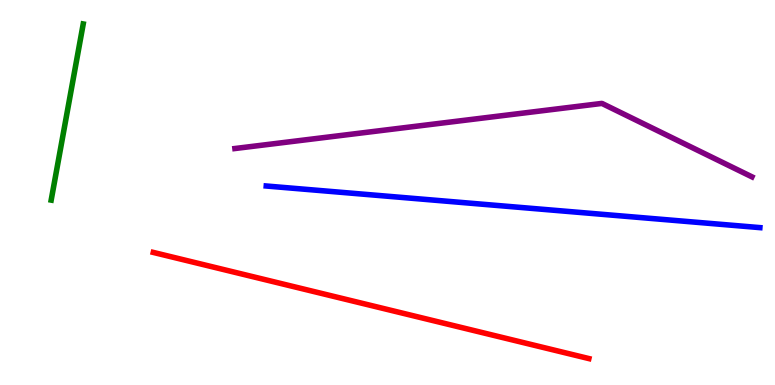[{'lines': ['blue', 'red'], 'intersections': []}, {'lines': ['green', 'red'], 'intersections': []}, {'lines': ['purple', 'red'], 'intersections': []}, {'lines': ['blue', 'green'], 'intersections': []}, {'lines': ['blue', 'purple'], 'intersections': []}, {'lines': ['green', 'purple'], 'intersections': []}]